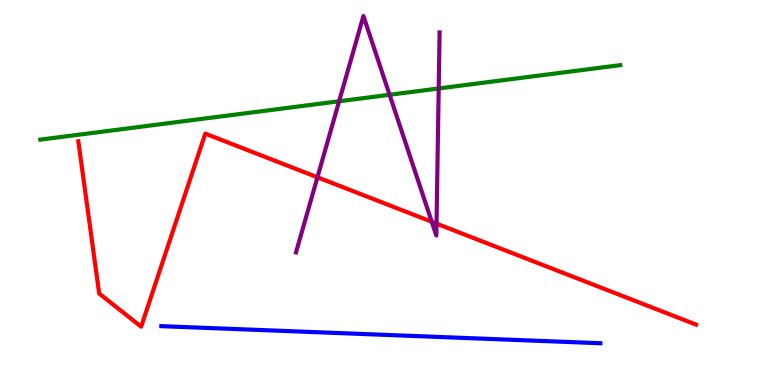[{'lines': ['blue', 'red'], 'intersections': []}, {'lines': ['green', 'red'], 'intersections': []}, {'lines': ['purple', 'red'], 'intersections': [{'x': 4.1, 'y': 5.4}, {'x': 5.57, 'y': 4.24}, {'x': 5.63, 'y': 4.19}]}, {'lines': ['blue', 'green'], 'intersections': []}, {'lines': ['blue', 'purple'], 'intersections': []}, {'lines': ['green', 'purple'], 'intersections': [{'x': 4.38, 'y': 7.37}, {'x': 5.03, 'y': 7.54}, {'x': 5.66, 'y': 7.7}]}]